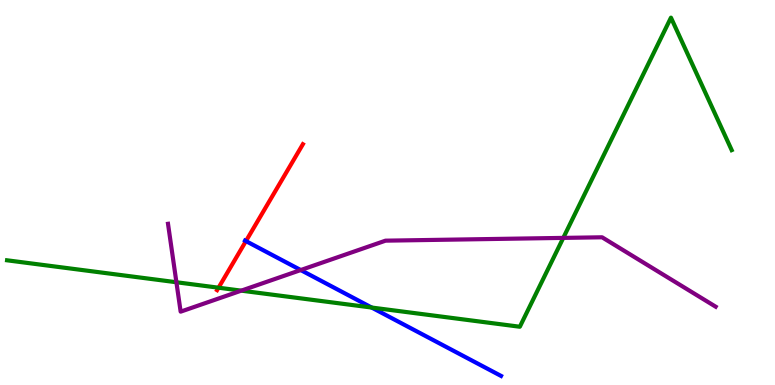[{'lines': ['blue', 'red'], 'intersections': [{'x': 3.17, 'y': 3.74}]}, {'lines': ['green', 'red'], 'intersections': [{'x': 2.82, 'y': 2.53}]}, {'lines': ['purple', 'red'], 'intersections': []}, {'lines': ['blue', 'green'], 'intersections': [{'x': 4.8, 'y': 2.01}]}, {'lines': ['blue', 'purple'], 'intersections': [{'x': 3.88, 'y': 2.99}]}, {'lines': ['green', 'purple'], 'intersections': [{'x': 2.28, 'y': 2.67}, {'x': 3.11, 'y': 2.45}, {'x': 7.27, 'y': 3.82}]}]